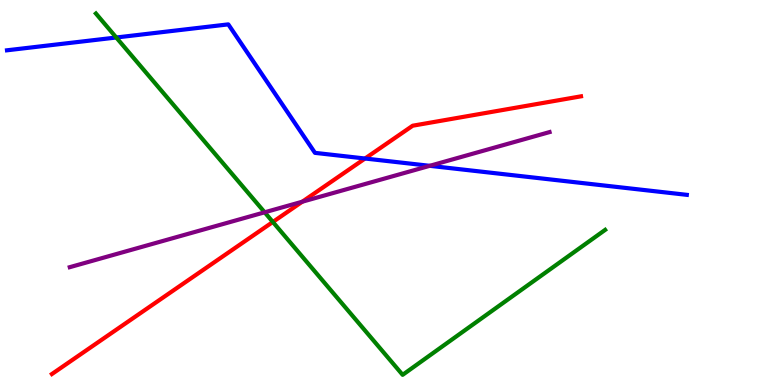[{'lines': ['blue', 'red'], 'intersections': [{'x': 4.71, 'y': 5.88}]}, {'lines': ['green', 'red'], 'intersections': [{'x': 3.52, 'y': 4.23}]}, {'lines': ['purple', 'red'], 'intersections': [{'x': 3.9, 'y': 4.76}]}, {'lines': ['blue', 'green'], 'intersections': [{'x': 1.5, 'y': 9.03}]}, {'lines': ['blue', 'purple'], 'intersections': [{'x': 5.55, 'y': 5.69}]}, {'lines': ['green', 'purple'], 'intersections': [{'x': 3.41, 'y': 4.49}]}]